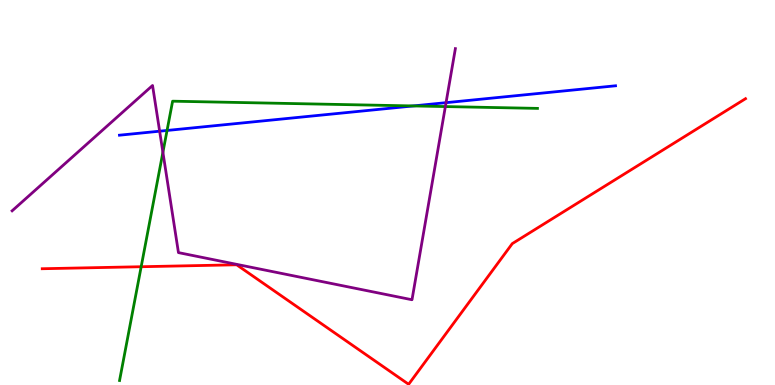[{'lines': ['blue', 'red'], 'intersections': []}, {'lines': ['green', 'red'], 'intersections': [{'x': 1.82, 'y': 3.07}]}, {'lines': ['purple', 'red'], 'intersections': []}, {'lines': ['blue', 'green'], 'intersections': [{'x': 2.16, 'y': 6.61}, {'x': 5.33, 'y': 7.25}]}, {'lines': ['blue', 'purple'], 'intersections': [{'x': 2.06, 'y': 6.59}, {'x': 5.76, 'y': 7.33}]}, {'lines': ['green', 'purple'], 'intersections': [{'x': 2.1, 'y': 6.04}, {'x': 5.75, 'y': 7.23}]}]